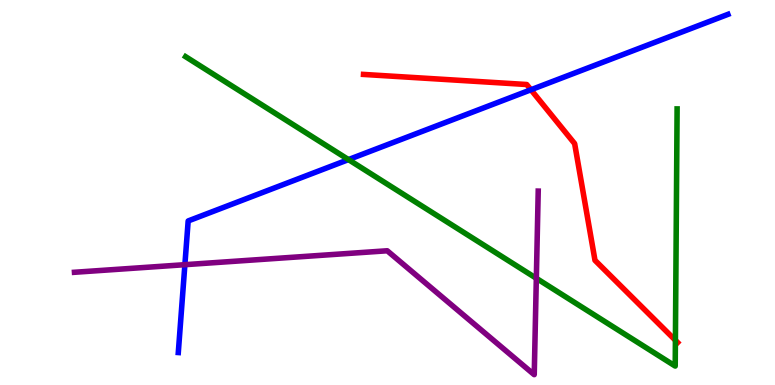[{'lines': ['blue', 'red'], 'intersections': [{'x': 6.85, 'y': 7.67}]}, {'lines': ['green', 'red'], 'intersections': [{'x': 8.71, 'y': 1.16}]}, {'lines': ['purple', 'red'], 'intersections': []}, {'lines': ['blue', 'green'], 'intersections': [{'x': 4.5, 'y': 5.85}]}, {'lines': ['blue', 'purple'], 'intersections': [{'x': 2.39, 'y': 3.13}]}, {'lines': ['green', 'purple'], 'intersections': [{'x': 6.92, 'y': 2.77}]}]